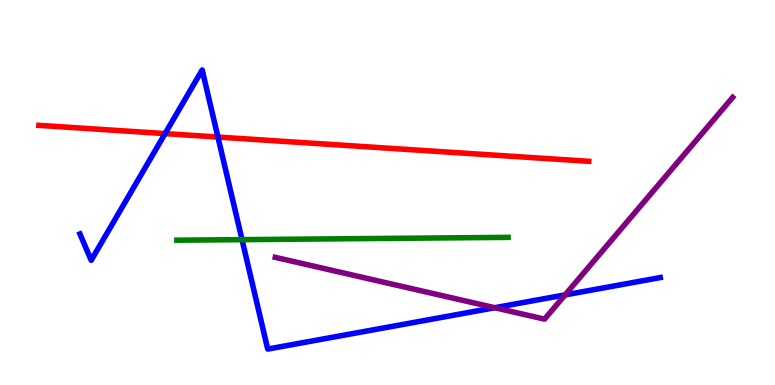[{'lines': ['blue', 'red'], 'intersections': [{'x': 2.13, 'y': 6.53}, {'x': 2.81, 'y': 6.44}]}, {'lines': ['green', 'red'], 'intersections': []}, {'lines': ['purple', 'red'], 'intersections': []}, {'lines': ['blue', 'green'], 'intersections': [{'x': 3.12, 'y': 3.78}]}, {'lines': ['blue', 'purple'], 'intersections': [{'x': 6.38, 'y': 2.01}, {'x': 7.29, 'y': 2.34}]}, {'lines': ['green', 'purple'], 'intersections': []}]